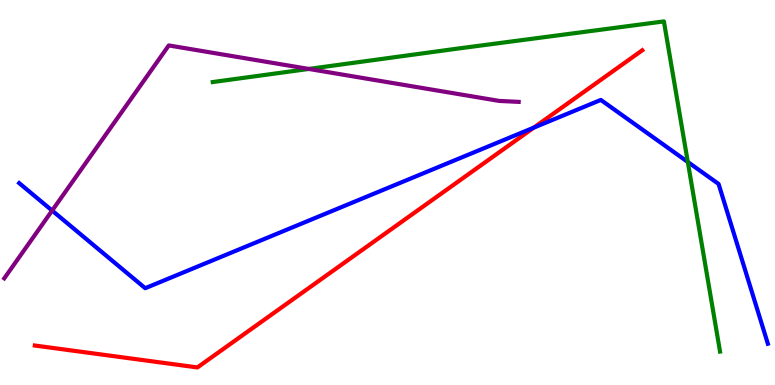[{'lines': ['blue', 'red'], 'intersections': [{'x': 6.89, 'y': 6.68}]}, {'lines': ['green', 'red'], 'intersections': []}, {'lines': ['purple', 'red'], 'intersections': []}, {'lines': ['blue', 'green'], 'intersections': [{'x': 8.87, 'y': 5.79}]}, {'lines': ['blue', 'purple'], 'intersections': [{'x': 0.673, 'y': 4.53}]}, {'lines': ['green', 'purple'], 'intersections': [{'x': 3.98, 'y': 8.21}]}]